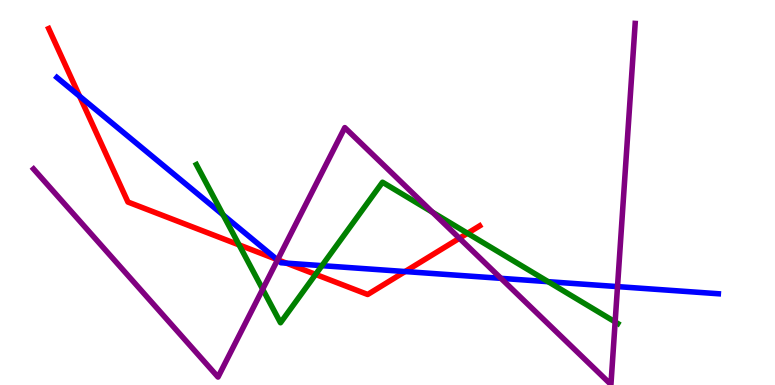[{'lines': ['blue', 'red'], 'intersections': [{'x': 1.03, 'y': 7.5}, {'x': 3.57, 'y': 3.26}, {'x': 3.7, 'y': 3.17}, {'x': 5.23, 'y': 2.95}]}, {'lines': ['green', 'red'], 'intersections': [{'x': 3.09, 'y': 3.64}, {'x': 4.07, 'y': 2.87}, {'x': 6.03, 'y': 3.94}]}, {'lines': ['purple', 'red'], 'intersections': [{'x': 3.58, 'y': 3.25}, {'x': 5.93, 'y': 3.81}]}, {'lines': ['blue', 'green'], 'intersections': [{'x': 2.88, 'y': 4.42}, {'x': 4.15, 'y': 3.1}, {'x': 7.07, 'y': 2.68}]}, {'lines': ['blue', 'purple'], 'intersections': [{'x': 3.58, 'y': 3.25}, {'x': 6.46, 'y': 2.77}, {'x': 7.97, 'y': 2.56}]}, {'lines': ['green', 'purple'], 'intersections': [{'x': 3.39, 'y': 2.49}, {'x': 5.58, 'y': 4.49}, {'x': 7.94, 'y': 1.64}]}]